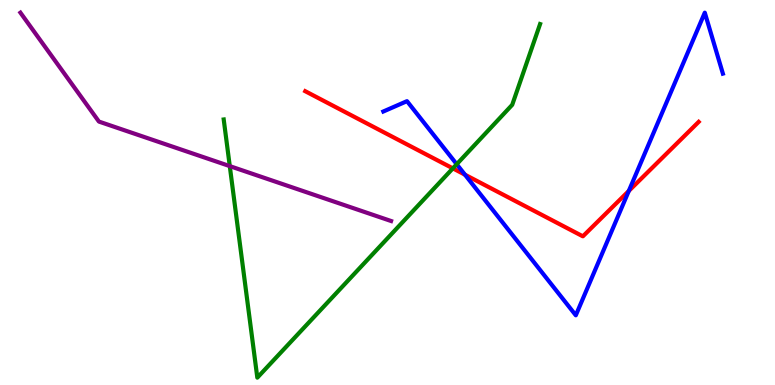[{'lines': ['blue', 'red'], 'intersections': [{'x': 6.0, 'y': 5.46}, {'x': 8.11, 'y': 5.04}]}, {'lines': ['green', 'red'], 'intersections': [{'x': 5.84, 'y': 5.63}]}, {'lines': ['purple', 'red'], 'intersections': []}, {'lines': ['blue', 'green'], 'intersections': [{'x': 5.89, 'y': 5.73}]}, {'lines': ['blue', 'purple'], 'intersections': []}, {'lines': ['green', 'purple'], 'intersections': [{'x': 2.96, 'y': 5.69}]}]